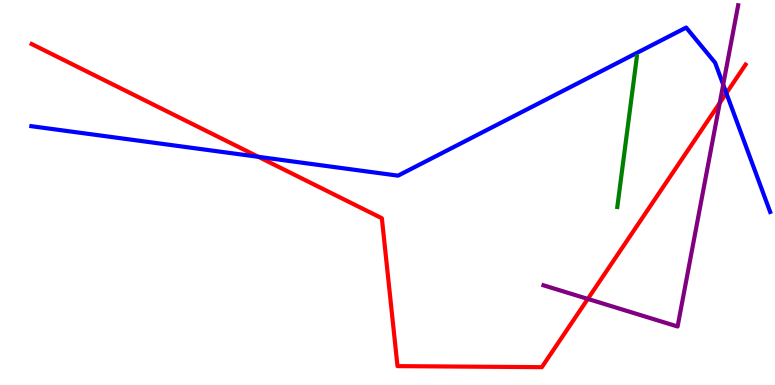[{'lines': ['blue', 'red'], 'intersections': [{'x': 3.33, 'y': 5.93}, {'x': 9.37, 'y': 7.58}]}, {'lines': ['green', 'red'], 'intersections': []}, {'lines': ['purple', 'red'], 'intersections': [{'x': 7.58, 'y': 2.24}, {'x': 9.29, 'y': 7.33}]}, {'lines': ['blue', 'green'], 'intersections': []}, {'lines': ['blue', 'purple'], 'intersections': [{'x': 9.33, 'y': 7.8}]}, {'lines': ['green', 'purple'], 'intersections': []}]